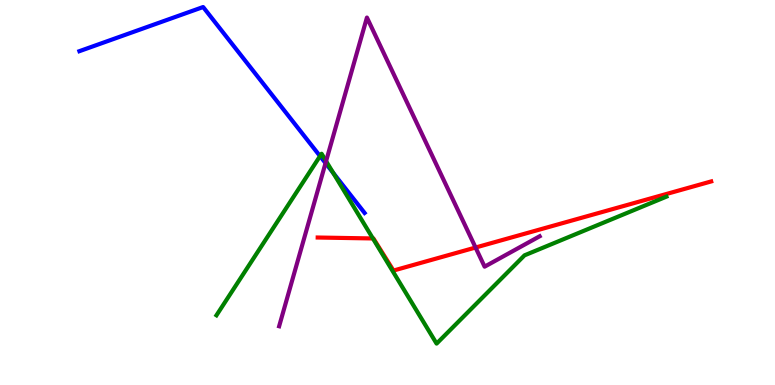[{'lines': ['blue', 'red'], 'intersections': []}, {'lines': ['green', 'red'], 'intersections': [{'x': 4.81, 'y': 3.81}]}, {'lines': ['purple', 'red'], 'intersections': [{'x': 6.14, 'y': 3.57}]}, {'lines': ['blue', 'green'], 'intersections': [{'x': 4.13, 'y': 5.95}, {'x': 4.3, 'y': 5.51}]}, {'lines': ['blue', 'purple'], 'intersections': [{'x': 4.2, 'y': 5.76}]}, {'lines': ['green', 'purple'], 'intersections': [{'x': 4.21, 'y': 5.81}]}]